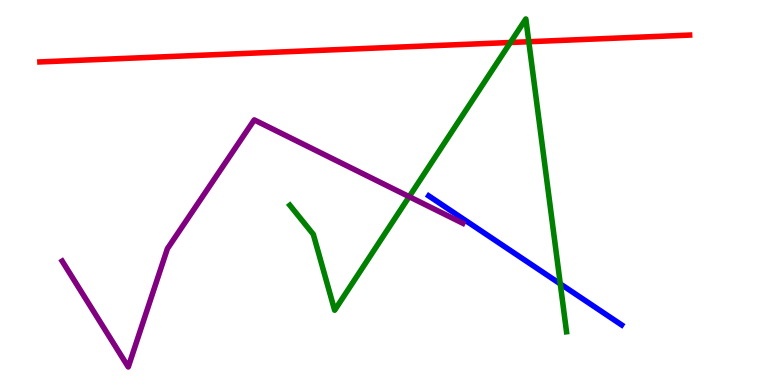[{'lines': ['blue', 'red'], 'intersections': []}, {'lines': ['green', 'red'], 'intersections': [{'x': 6.59, 'y': 8.9}, {'x': 6.82, 'y': 8.92}]}, {'lines': ['purple', 'red'], 'intersections': []}, {'lines': ['blue', 'green'], 'intersections': [{'x': 7.23, 'y': 2.63}]}, {'lines': ['blue', 'purple'], 'intersections': []}, {'lines': ['green', 'purple'], 'intersections': [{'x': 5.28, 'y': 4.89}]}]